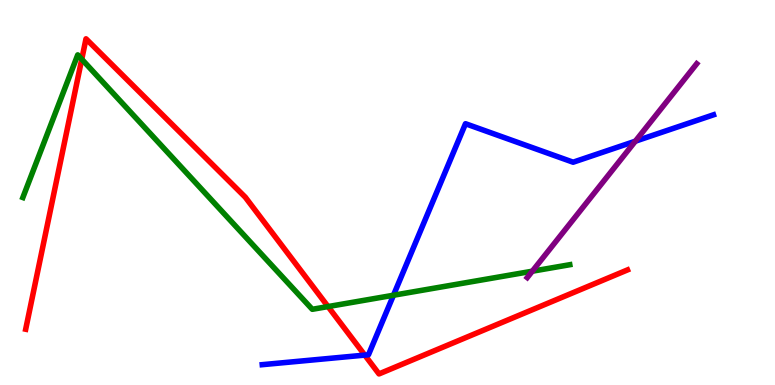[{'lines': ['blue', 'red'], 'intersections': [{'x': 4.71, 'y': 0.776}]}, {'lines': ['green', 'red'], 'intersections': [{'x': 1.05, 'y': 8.46}, {'x': 4.23, 'y': 2.04}]}, {'lines': ['purple', 'red'], 'intersections': []}, {'lines': ['blue', 'green'], 'intersections': [{'x': 5.08, 'y': 2.33}]}, {'lines': ['blue', 'purple'], 'intersections': [{'x': 8.2, 'y': 6.33}]}, {'lines': ['green', 'purple'], 'intersections': [{'x': 6.87, 'y': 2.96}]}]